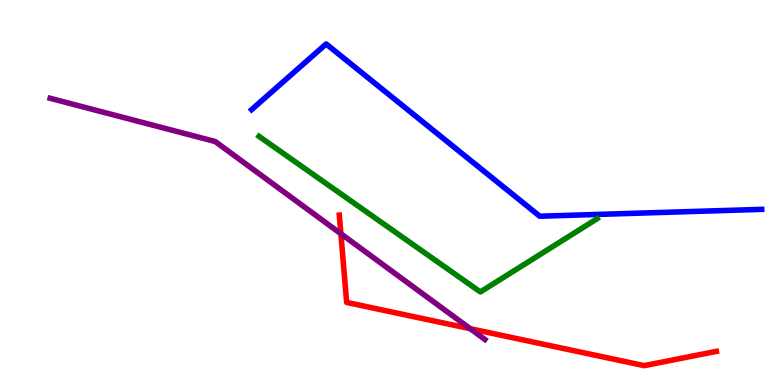[{'lines': ['blue', 'red'], 'intersections': []}, {'lines': ['green', 'red'], 'intersections': []}, {'lines': ['purple', 'red'], 'intersections': [{'x': 4.4, 'y': 3.93}, {'x': 6.07, 'y': 1.46}]}, {'lines': ['blue', 'green'], 'intersections': []}, {'lines': ['blue', 'purple'], 'intersections': []}, {'lines': ['green', 'purple'], 'intersections': []}]